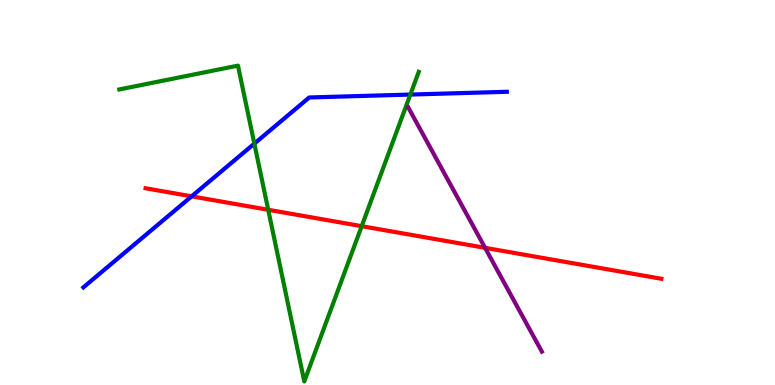[{'lines': ['blue', 'red'], 'intersections': [{'x': 2.47, 'y': 4.9}]}, {'lines': ['green', 'red'], 'intersections': [{'x': 3.46, 'y': 4.55}, {'x': 4.67, 'y': 4.13}]}, {'lines': ['purple', 'red'], 'intersections': [{'x': 6.26, 'y': 3.56}]}, {'lines': ['blue', 'green'], 'intersections': [{'x': 3.28, 'y': 6.27}, {'x': 5.29, 'y': 7.54}]}, {'lines': ['blue', 'purple'], 'intersections': []}, {'lines': ['green', 'purple'], 'intersections': []}]